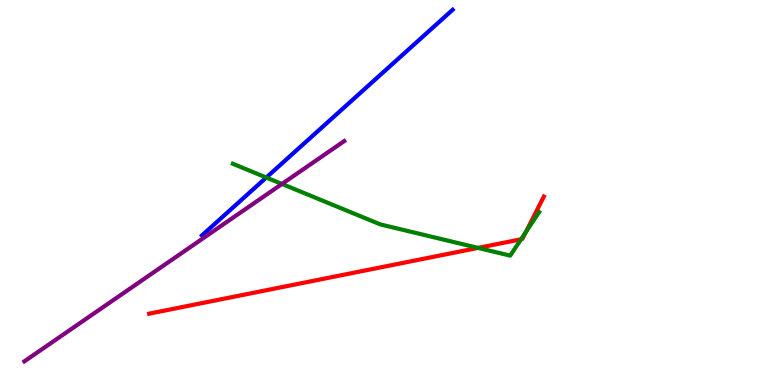[{'lines': ['blue', 'red'], 'intersections': []}, {'lines': ['green', 'red'], 'intersections': [{'x': 6.17, 'y': 3.56}, {'x': 6.72, 'y': 3.78}, {'x': 6.78, 'y': 3.97}]}, {'lines': ['purple', 'red'], 'intersections': []}, {'lines': ['blue', 'green'], 'intersections': [{'x': 3.44, 'y': 5.39}]}, {'lines': ['blue', 'purple'], 'intersections': []}, {'lines': ['green', 'purple'], 'intersections': [{'x': 3.64, 'y': 5.22}]}]